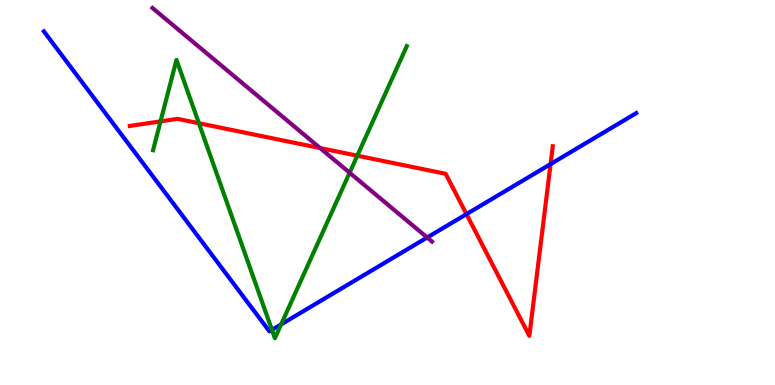[{'lines': ['blue', 'red'], 'intersections': [{'x': 6.02, 'y': 4.44}, {'x': 7.1, 'y': 5.74}]}, {'lines': ['green', 'red'], 'intersections': [{'x': 2.07, 'y': 6.85}, {'x': 2.57, 'y': 6.8}, {'x': 4.61, 'y': 5.96}]}, {'lines': ['purple', 'red'], 'intersections': [{'x': 4.13, 'y': 6.15}]}, {'lines': ['blue', 'green'], 'intersections': [{'x': 3.51, 'y': 1.43}, {'x': 3.63, 'y': 1.57}]}, {'lines': ['blue', 'purple'], 'intersections': [{'x': 5.51, 'y': 3.83}]}, {'lines': ['green', 'purple'], 'intersections': [{'x': 4.51, 'y': 5.51}]}]